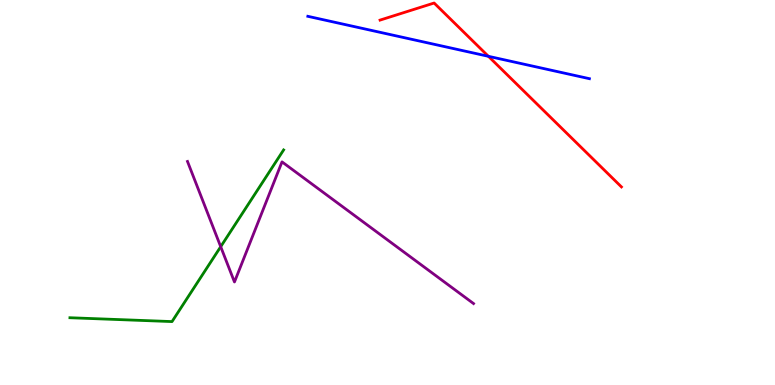[{'lines': ['blue', 'red'], 'intersections': [{'x': 6.3, 'y': 8.54}]}, {'lines': ['green', 'red'], 'intersections': []}, {'lines': ['purple', 'red'], 'intersections': []}, {'lines': ['blue', 'green'], 'intersections': []}, {'lines': ['blue', 'purple'], 'intersections': []}, {'lines': ['green', 'purple'], 'intersections': [{'x': 2.85, 'y': 3.59}]}]